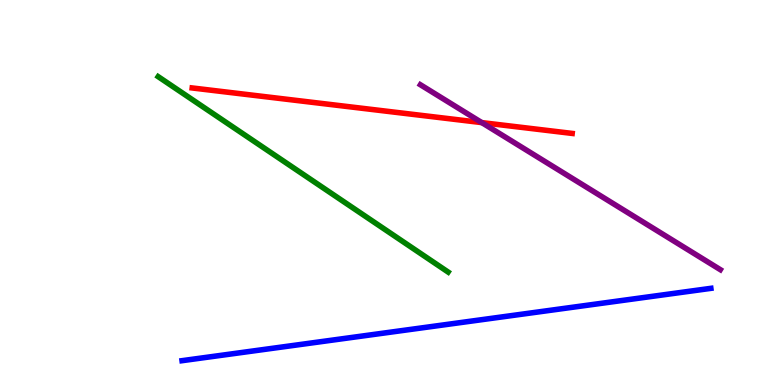[{'lines': ['blue', 'red'], 'intersections': []}, {'lines': ['green', 'red'], 'intersections': []}, {'lines': ['purple', 'red'], 'intersections': [{'x': 6.22, 'y': 6.82}]}, {'lines': ['blue', 'green'], 'intersections': []}, {'lines': ['blue', 'purple'], 'intersections': []}, {'lines': ['green', 'purple'], 'intersections': []}]